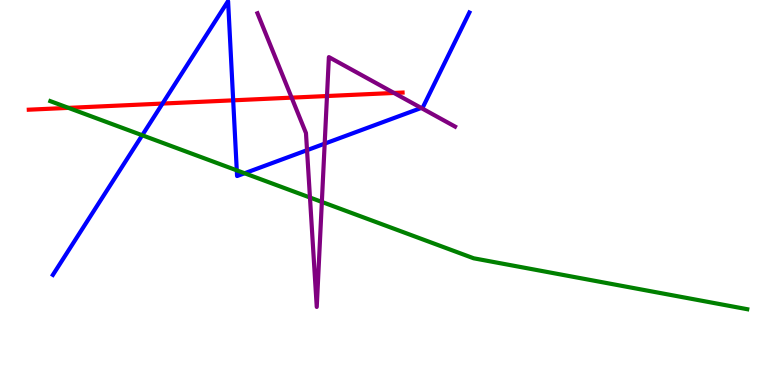[{'lines': ['blue', 'red'], 'intersections': [{'x': 2.1, 'y': 7.31}, {'x': 3.01, 'y': 7.39}]}, {'lines': ['green', 'red'], 'intersections': [{'x': 0.883, 'y': 7.2}]}, {'lines': ['purple', 'red'], 'intersections': [{'x': 3.76, 'y': 7.46}, {'x': 4.22, 'y': 7.51}, {'x': 5.08, 'y': 7.59}]}, {'lines': ['blue', 'green'], 'intersections': [{'x': 1.84, 'y': 6.49}, {'x': 3.06, 'y': 5.58}, {'x': 3.16, 'y': 5.5}]}, {'lines': ['blue', 'purple'], 'intersections': [{'x': 3.96, 'y': 6.1}, {'x': 4.19, 'y': 6.27}, {'x': 5.44, 'y': 7.2}]}, {'lines': ['green', 'purple'], 'intersections': [{'x': 4.0, 'y': 4.87}, {'x': 4.15, 'y': 4.75}]}]